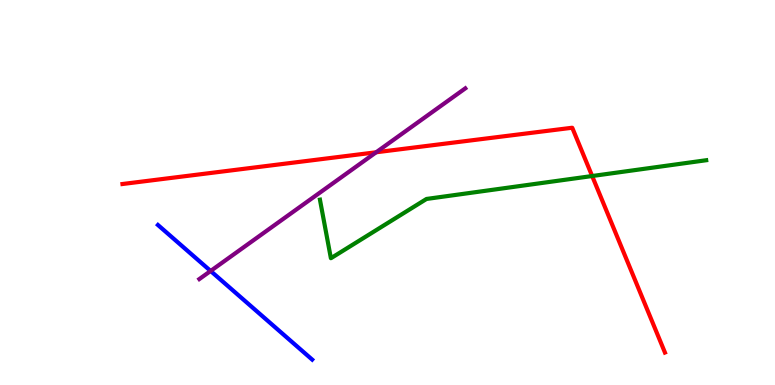[{'lines': ['blue', 'red'], 'intersections': []}, {'lines': ['green', 'red'], 'intersections': [{'x': 7.64, 'y': 5.43}]}, {'lines': ['purple', 'red'], 'intersections': [{'x': 4.85, 'y': 6.04}]}, {'lines': ['blue', 'green'], 'intersections': []}, {'lines': ['blue', 'purple'], 'intersections': [{'x': 2.72, 'y': 2.96}]}, {'lines': ['green', 'purple'], 'intersections': []}]